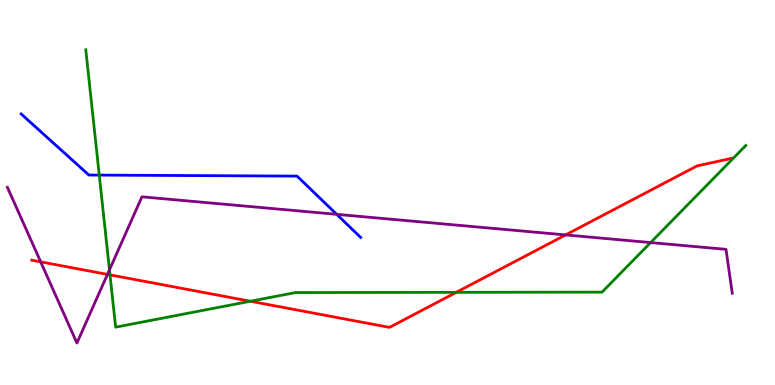[{'lines': ['blue', 'red'], 'intersections': []}, {'lines': ['green', 'red'], 'intersections': [{'x': 1.42, 'y': 2.86}, {'x': 3.23, 'y': 2.18}, {'x': 5.89, 'y': 2.41}]}, {'lines': ['purple', 'red'], 'intersections': [{'x': 0.525, 'y': 3.2}, {'x': 1.39, 'y': 2.87}, {'x': 7.3, 'y': 3.9}]}, {'lines': ['blue', 'green'], 'intersections': [{'x': 1.28, 'y': 5.45}]}, {'lines': ['blue', 'purple'], 'intersections': [{'x': 4.34, 'y': 4.43}]}, {'lines': ['green', 'purple'], 'intersections': [{'x': 1.41, 'y': 2.99}, {'x': 8.4, 'y': 3.7}]}]